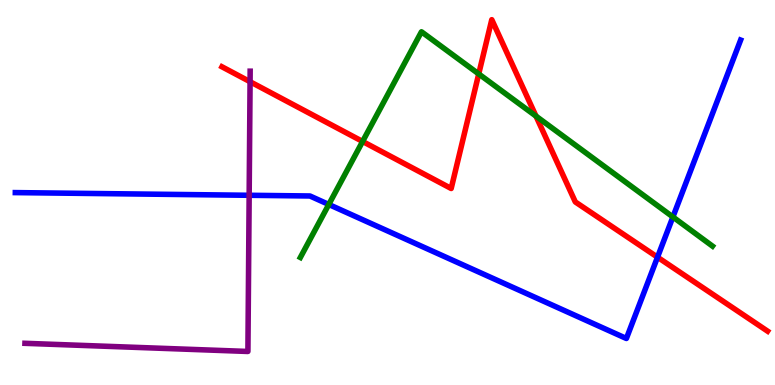[{'lines': ['blue', 'red'], 'intersections': [{'x': 8.48, 'y': 3.32}]}, {'lines': ['green', 'red'], 'intersections': [{'x': 4.68, 'y': 6.33}, {'x': 6.18, 'y': 8.08}, {'x': 6.92, 'y': 6.98}]}, {'lines': ['purple', 'red'], 'intersections': [{'x': 3.23, 'y': 7.88}]}, {'lines': ['blue', 'green'], 'intersections': [{'x': 4.24, 'y': 4.69}, {'x': 8.68, 'y': 4.36}]}, {'lines': ['blue', 'purple'], 'intersections': [{'x': 3.22, 'y': 4.93}]}, {'lines': ['green', 'purple'], 'intersections': []}]